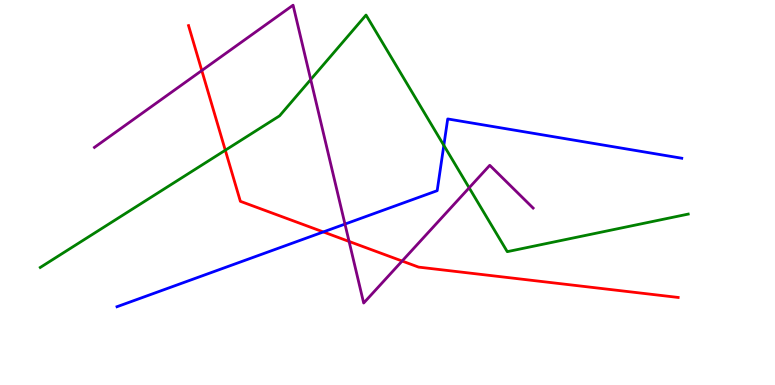[{'lines': ['blue', 'red'], 'intersections': [{'x': 4.17, 'y': 3.98}]}, {'lines': ['green', 'red'], 'intersections': [{'x': 2.91, 'y': 6.1}]}, {'lines': ['purple', 'red'], 'intersections': [{'x': 2.6, 'y': 8.17}, {'x': 4.5, 'y': 3.73}, {'x': 5.19, 'y': 3.22}]}, {'lines': ['blue', 'green'], 'intersections': [{'x': 5.73, 'y': 6.22}]}, {'lines': ['blue', 'purple'], 'intersections': [{'x': 4.45, 'y': 4.18}]}, {'lines': ['green', 'purple'], 'intersections': [{'x': 4.01, 'y': 7.93}, {'x': 6.05, 'y': 5.12}]}]